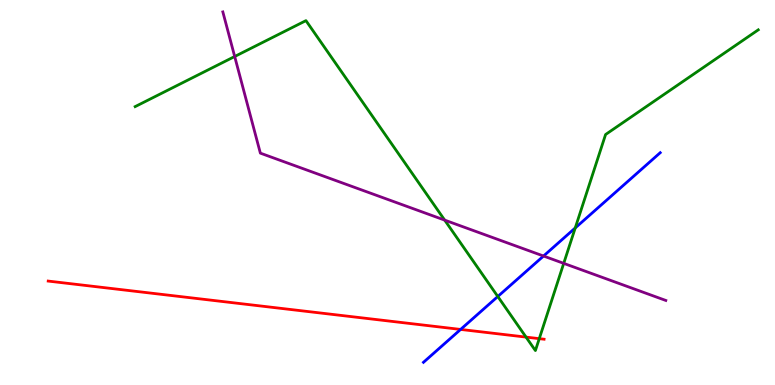[{'lines': ['blue', 'red'], 'intersections': [{'x': 5.94, 'y': 1.44}]}, {'lines': ['green', 'red'], 'intersections': [{'x': 6.79, 'y': 1.24}, {'x': 6.96, 'y': 1.2}]}, {'lines': ['purple', 'red'], 'intersections': []}, {'lines': ['blue', 'green'], 'intersections': [{'x': 6.42, 'y': 2.3}, {'x': 7.42, 'y': 4.08}]}, {'lines': ['blue', 'purple'], 'intersections': [{'x': 7.01, 'y': 3.35}]}, {'lines': ['green', 'purple'], 'intersections': [{'x': 3.03, 'y': 8.53}, {'x': 5.74, 'y': 4.28}, {'x': 7.27, 'y': 3.16}]}]